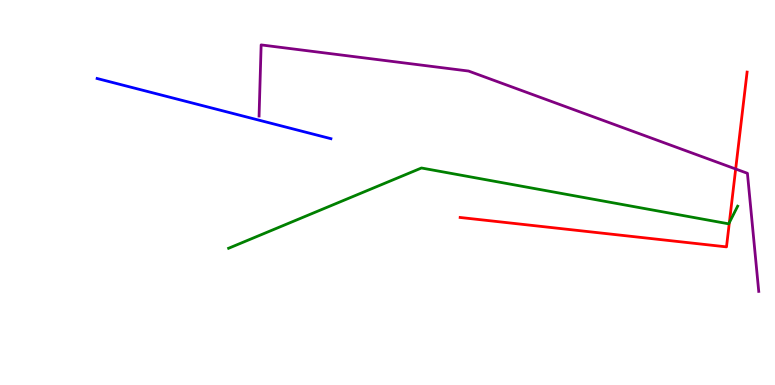[{'lines': ['blue', 'red'], 'intersections': []}, {'lines': ['green', 'red'], 'intersections': [{'x': 9.41, 'y': 4.22}]}, {'lines': ['purple', 'red'], 'intersections': [{'x': 9.49, 'y': 5.61}]}, {'lines': ['blue', 'green'], 'intersections': []}, {'lines': ['blue', 'purple'], 'intersections': []}, {'lines': ['green', 'purple'], 'intersections': []}]